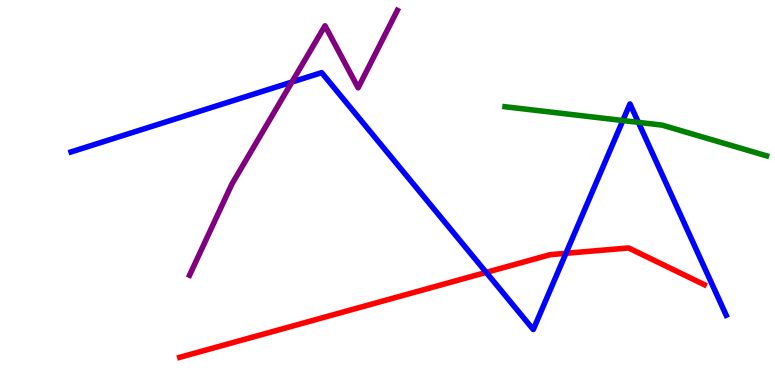[{'lines': ['blue', 'red'], 'intersections': [{'x': 6.27, 'y': 2.92}, {'x': 7.3, 'y': 3.42}]}, {'lines': ['green', 'red'], 'intersections': []}, {'lines': ['purple', 'red'], 'intersections': []}, {'lines': ['blue', 'green'], 'intersections': [{'x': 8.04, 'y': 6.87}, {'x': 8.24, 'y': 6.82}]}, {'lines': ['blue', 'purple'], 'intersections': [{'x': 3.77, 'y': 7.87}]}, {'lines': ['green', 'purple'], 'intersections': []}]